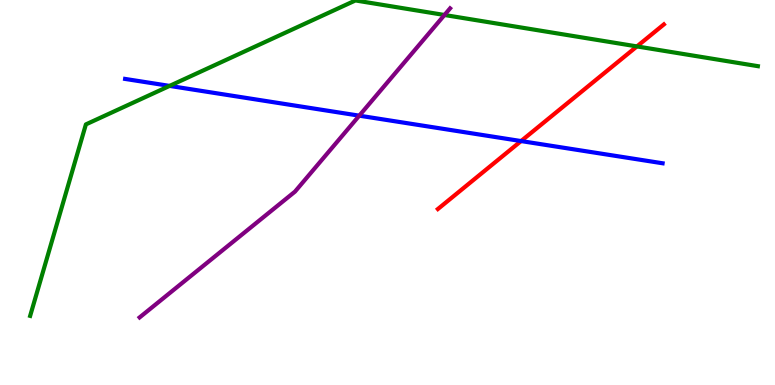[{'lines': ['blue', 'red'], 'intersections': [{'x': 6.72, 'y': 6.34}]}, {'lines': ['green', 'red'], 'intersections': [{'x': 8.22, 'y': 8.79}]}, {'lines': ['purple', 'red'], 'intersections': []}, {'lines': ['blue', 'green'], 'intersections': [{'x': 2.19, 'y': 7.77}]}, {'lines': ['blue', 'purple'], 'intersections': [{'x': 4.64, 'y': 7.0}]}, {'lines': ['green', 'purple'], 'intersections': [{'x': 5.74, 'y': 9.61}]}]